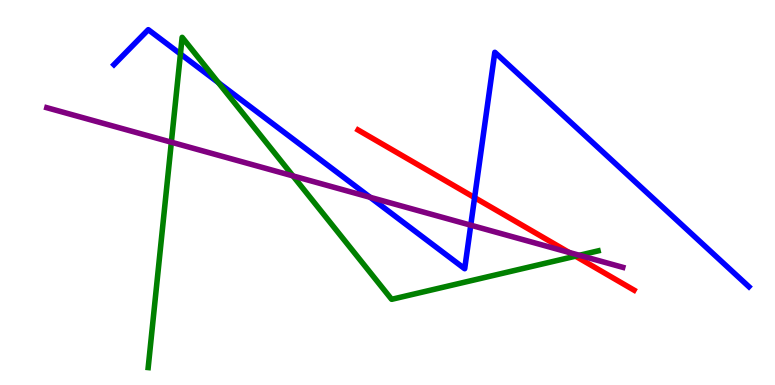[{'lines': ['blue', 'red'], 'intersections': [{'x': 6.12, 'y': 4.87}]}, {'lines': ['green', 'red'], 'intersections': [{'x': 7.43, 'y': 3.35}]}, {'lines': ['purple', 'red'], 'intersections': [{'x': 7.34, 'y': 3.44}]}, {'lines': ['blue', 'green'], 'intersections': [{'x': 2.33, 'y': 8.6}, {'x': 2.82, 'y': 7.85}]}, {'lines': ['blue', 'purple'], 'intersections': [{'x': 4.78, 'y': 4.88}, {'x': 6.07, 'y': 4.15}]}, {'lines': ['green', 'purple'], 'intersections': [{'x': 2.21, 'y': 6.31}, {'x': 3.78, 'y': 5.43}, {'x': 7.48, 'y': 3.37}]}]